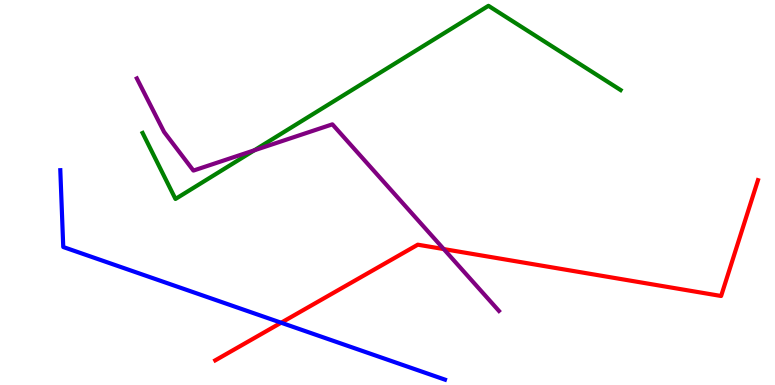[{'lines': ['blue', 'red'], 'intersections': [{'x': 3.63, 'y': 1.62}]}, {'lines': ['green', 'red'], 'intersections': []}, {'lines': ['purple', 'red'], 'intersections': [{'x': 5.73, 'y': 3.53}]}, {'lines': ['blue', 'green'], 'intersections': []}, {'lines': ['blue', 'purple'], 'intersections': []}, {'lines': ['green', 'purple'], 'intersections': [{'x': 3.28, 'y': 6.1}]}]